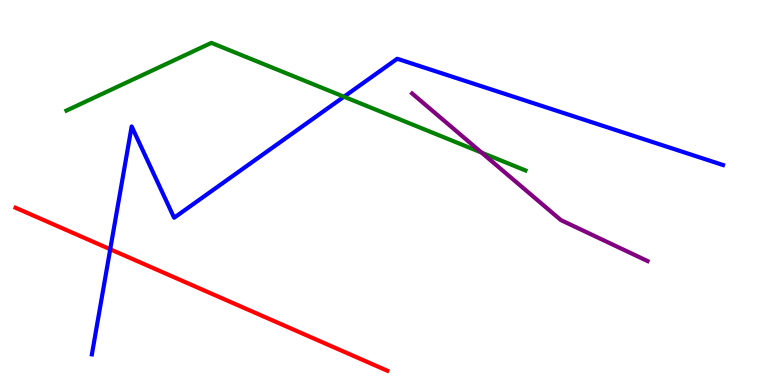[{'lines': ['blue', 'red'], 'intersections': [{'x': 1.42, 'y': 3.53}]}, {'lines': ['green', 'red'], 'intersections': []}, {'lines': ['purple', 'red'], 'intersections': []}, {'lines': ['blue', 'green'], 'intersections': [{'x': 4.44, 'y': 7.49}]}, {'lines': ['blue', 'purple'], 'intersections': []}, {'lines': ['green', 'purple'], 'intersections': [{'x': 6.21, 'y': 6.04}]}]